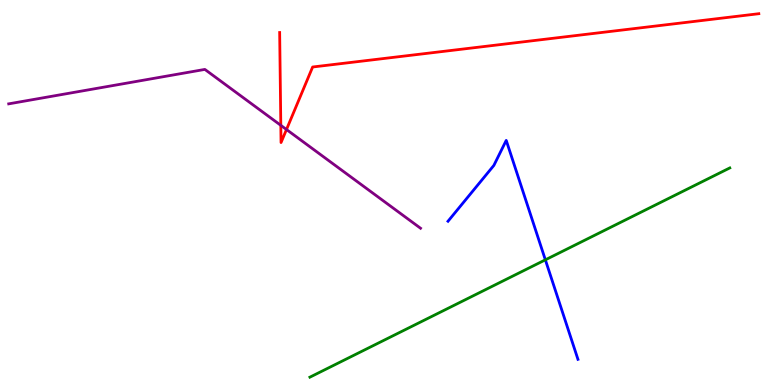[{'lines': ['blue', 'red'], 'intersections': []}, {'lines': ['green', 'red'], 'intersections': []}, {'lines': ['purple', 'red'], 'intersections': [{'x': 3.62, 'y': 6.74}, {'x': 3.7, 'y': 6.64}]}, {'lines': ['blue', 'green'], 'intersections': [{'x': 7.04, 'y': 3.25}]}, {'lines': ['blue', 'purple'], 'intersections': []}, {'lines': ['green', 'purple'], 'intersections': []}]